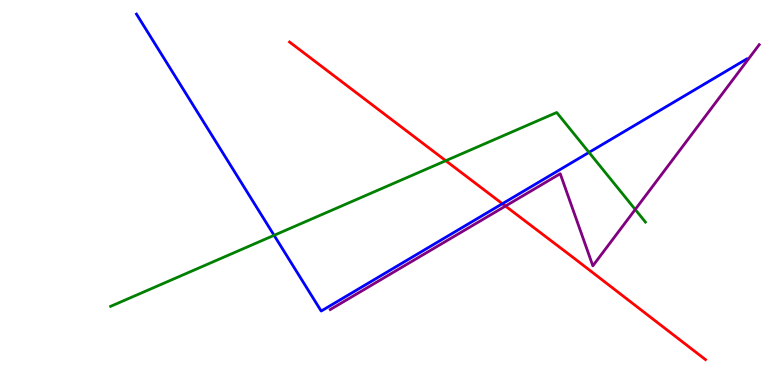[{'lines': ['blue', 'red'], 'intersections': [{'x': 6.48, 'y': 4.71}]}, {'lines': ['green', 'red'], 'intersections': [{'x': 5.75, 'y': 5.83}]}, {'lines': ['purple', 'red'], 'intersections': [{'x': 6.52, 'y': 4.65}]}, {'lines': ['blue', 'green'], 'intersections': [{'x': 3.54, 'y': 3.89}, {'x': 7.6, 'y': 6.04}]}, {'lines': ['blue', 'purple'], 'intersections': []}, {'lines': ['green', 'purple'], 'intersections': [{'x': 8.2, 'y': 4.56}]}]